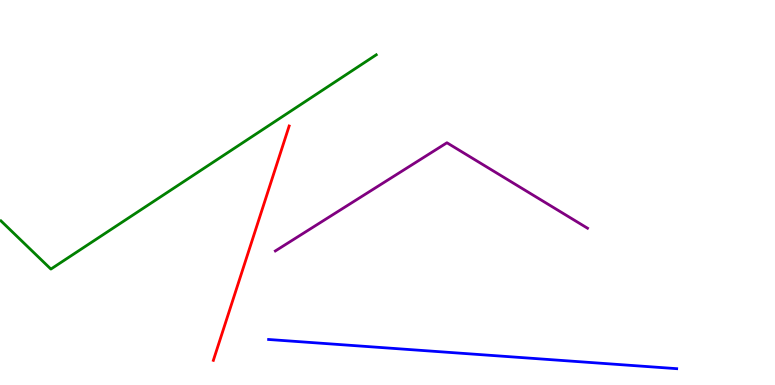[{'lines': ['blue', 'red'], 'intersections': []}, {'lines': ['green', 'red'], 'intersections': []}, {'lines': ['purple', 'red'], 'intersections': []}, {'lines': ['blue', 'green'], 'intersections': []}, {'lines': ['blue', 'purple'], 'intersections': []}, {'lines': ['green', 'purple'], 'intersections': []}]